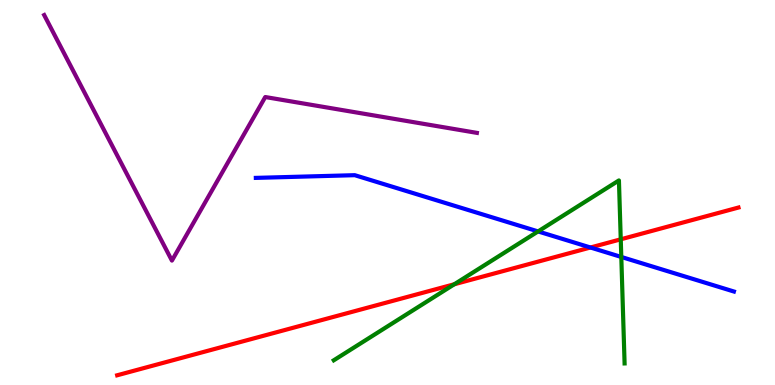[{'lines': ['blue', 'red'], 'intersections': [{'x': 7.62, 'y': 3.57}]}, {'lines': ['green', 'red'], 'intersections': [{'x': 5.86, 'y': 2.62}, {'x': 8.01, 'y': 3.78}]}, {'lines': ['purple', 'red'], 'intersections': []}, {'lines': ['blue', 'green'], 'intersections': [{'x': 6.94, 'y': 3.99}, {'x': 8.02, 'y': 3.33}]}, {'lines': ['blue', 'purple'], 'intersections': []}, {'lines': ['green', 'purple'], 'intersections': []}]